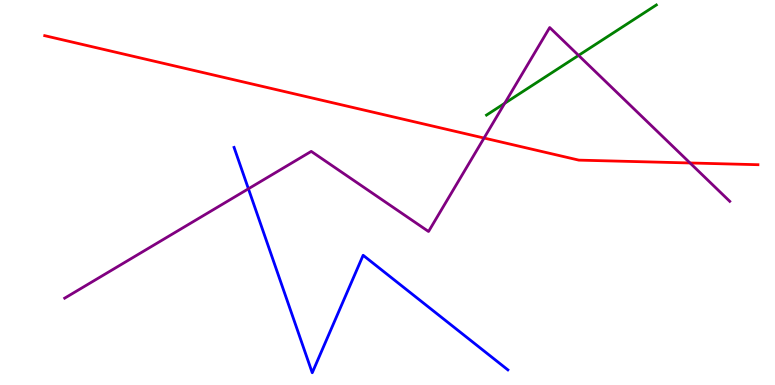[{'lines': ['blue', 'red'], 'intersections': []}, {'lines': ['green', 'red'], 'intersections': []}, {'lines': ['purple', 'red'], 'intersections': [{'x': 6.25, 'y': 6.41}, {'x': 8.9, 'y': 5.77}]}, {'lines': ['blue', 'green'], 'intersections': []}, {'lines': ['blue', 'purple'], 'intersections': [{'x': 3.21, 'y': 5.1}]}, {'lines': ['green', 'purple'], 'intersections': [{'x': 6.51, 'y': 7.32}, {'x': 7.47, 'y': 8.56}]}]